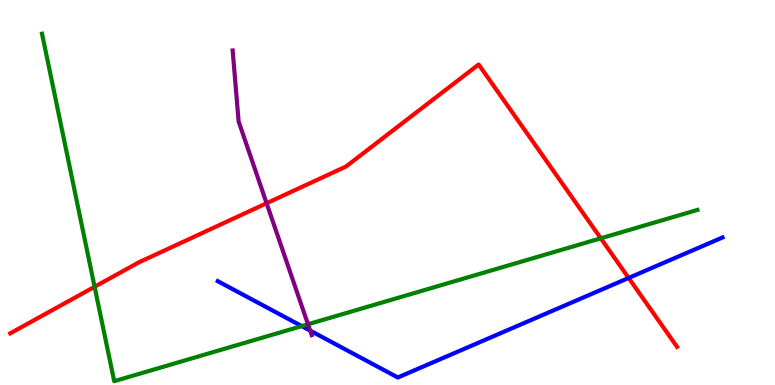[{'lines': ['blue', 'red'], 'intersections': [{'x': 8.11, 'y': 2.78}]}, {'lines': ['green', 'red'], 'intersections': [{'x': 1.22, 'y': 2.55}, {'x': 7.75, 'y': 3.81}]}, {'lines': ['purple', 'red'], 'intersections': [{'x': 3.44, 'y': 4.72}]}, {'lines': ['blue', 'green'], 'intersections': [{'x': 3.89, 'y': 1.53}]}, {'lines': ['blue', 'purple'], 'intersections': [{'x': 4.0, 'y': 1.41}]}, {'lines': ['green', 'purple'], 'intersections': [{'x': 3.97, 'y': 1.58}]}]